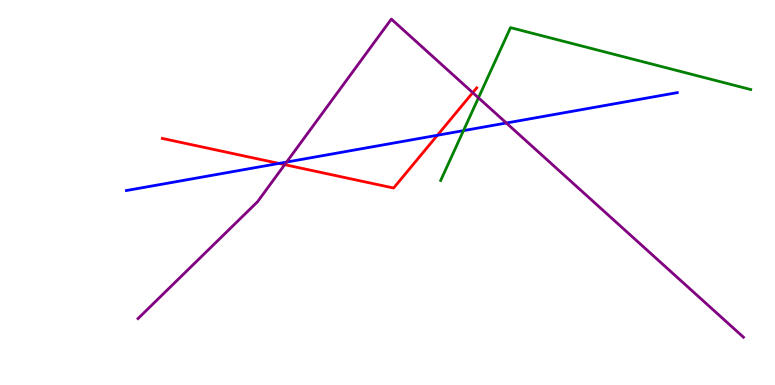[{'lines': ['blue', 'red'], 'intersections': [{'x': 3.6, 'y': 5.76}, {'x': 5.64, 'y': 6.49}]}, {'lines': ['green', 'red'], 'intersections': []}, {'lines': ['purple', 'red'], 'intersections': [{'x': 3.67, 'y': 5.72}, {'x': 6.1, 'y': 7.59}]}, {'lines': ['blue', 'green'], 'intersections': [{'x': 5.98, 'y': 6.61}]}, {'lines': ['blue', 'purple'], 'intersections': [{'x': 3.7, 'y': 5.79}, {'x': 6.53, 'y': 6.81}]}, {'lines': ['green', 'purple'], 'intersections': [{'x': 6.17, 'y': 7.46}]}]